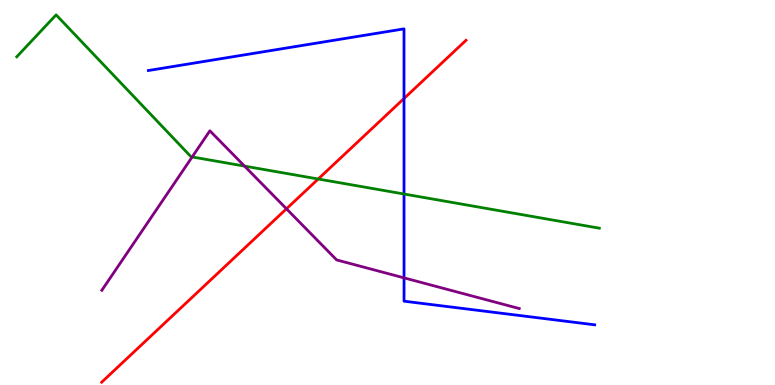[{'lines': ['blue', 'red'], 'intersections': [{'x': 5.21, 'y': 7.44}]}, {'lines': ['green', 'red'], 'intersections': [{'x': 4.11, 'y': 5.35}]}, {'lines': ['purple', 'red'], 'intersections': [{'x': 3.7, 'y': 4.58}]}, {'lines': ['blue', 'green'], 'intersections': [{'x': 5.21, 'y': 4.96}]}, {'lines': ['blue', 'purple'], 'intersections': [{'x': 5.21, 'y': 2.78}]}, {'lines': ['green', 'purple'], 'intersections': [{'x': 2.48, 'y': 5.92}, {'x': 3.16, 'y': 5.69}]}]